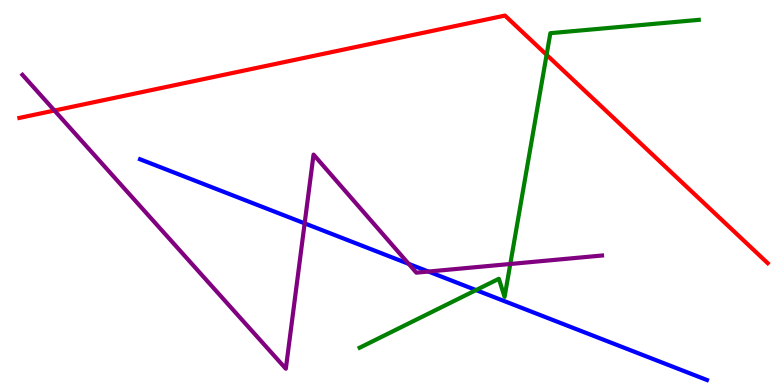[{'lines': ['blue', 'red'], 'intersections': []}, {'lines': ['green', 'red'], 'intersections': [{'x': 7.05, 'y': 8.58}]}, {'lines': ['purple', 'red'], 'intersections': [{'x': 0.703, 'y': 7.13}]}, {'lines': ['blue', 'green'], 'intersections': [{'x': 6.14, 'y': 2.47}]}, {'lines': ['blue', 'purple'], 'intersections': [{'x': 3.93, 'y': 4.2}, {'x': 5.27, 'y': 3.15}, {'x': 5.53, 'y': 2.95}]}, {'lines': ['green', 'purple'], 'intersections': [{'x': 6.58, 'y': 3.14}]}]